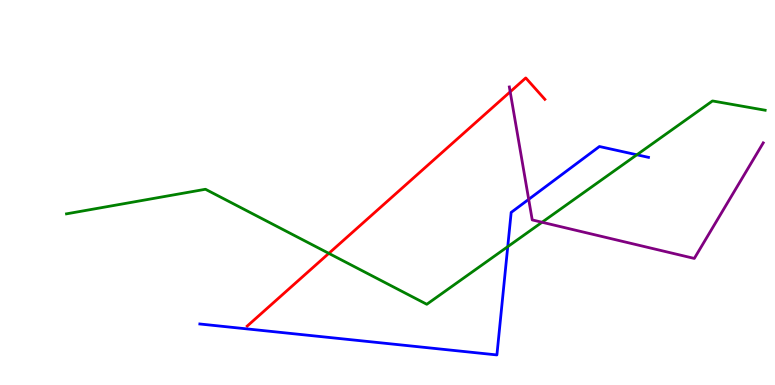[{'lines': ['blue', 'red'], 'intersections': []}, {'lines': ['green', 'red'], 'intersections': [{'x': 4.24, 'y': 3.42}]}, {'lines': ['purple', 'red'], 'intersections': [{'x': 6.58, 'y': 7.62}]}, {'lines': ['blue', 'green'], 'intersections': [{'x': 6.55, 'y': 3.59}, {'x': 8.22, 'y': 5.98}]}, {'lines': ['blue', 'purple'], 'intersections': [{'x': 6.82, 'y': 4.82}]}, {'lines': ['green', 'purple'], 'intersections': [{'x': 6.99, 'y': 4.23}]}]